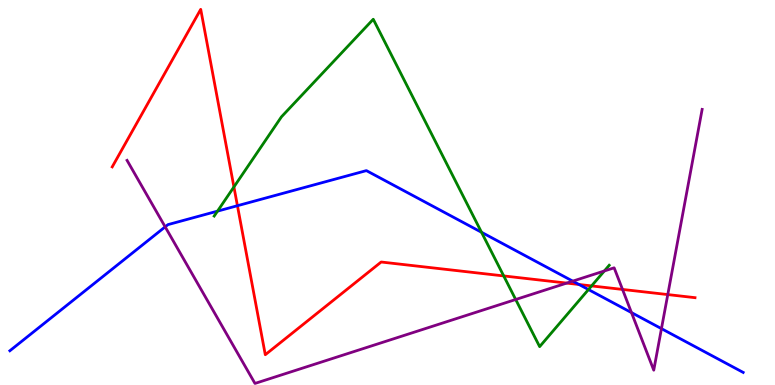[{'lines': ['blue', 'red'], 'intersections': [{'x': 3.06, 'y': 4.66}, {'x': 7.47, 'y': 2.61}]}, {'lines': ['green', 'red'], 'intersections': [{'x': 3.02, 'y': 5.14}, {'x': 6.5, 'y': 2.83}, {'x': 7.63, 'y': 2.57}]}, {'lines': ['purple', 'red'], 'intersections': [{'x': 7.31, 'y': 2.65}, {'x': 8.03, 'y': 2.48}, {'x': 8.62, 'y': 2.35}]}, {'lines': ['blue', 'green'], 'intersections': [{'x': 2.81, 'y': 4.52}, {'x': 6.21, 'y': 3.97}, {'x': 7.59, 'y': 2.48}]}, {'lines': ['blue', 'purple'], 'intersections': [{'x': 2.13, 'y': 4.11}, {'x': 7.39, 'y': 2.7}, {'x': 8.15, 'y': 1.88}, {'x': 8.53, 'y': 1.46}]}, {'lines': ['green', 'purple'], 'intersections': [{'x': 6.65, 'y': 2.22}, {'x': 7.8, 'y': 2.96}]}]